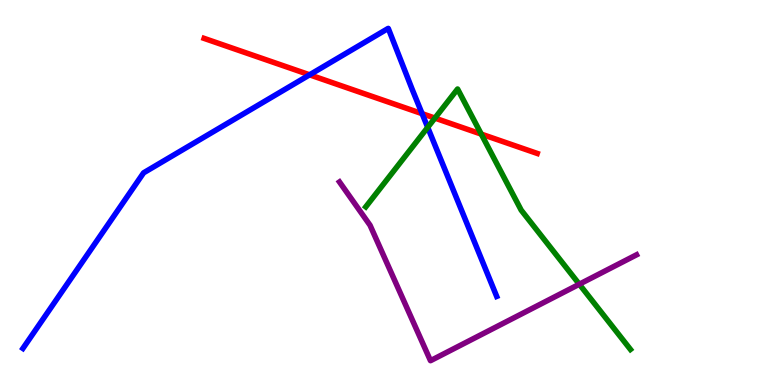[{'lines': ['blue', 'red'], 'intersections': [{'x': 3.99, 'y': 8.06}, {'x': 5.45, 'y': 7.05}]}, {'lines': ['green', 'red'], 'intersections': [{'x': 5.61, 'y': 6.93}, {'x': 6.21, 'y': 6.52}]}, {'lines': ['purple', 'red'], 'intersections': []}, {'lines': ['blue', 'green'], 'intersections': [{'x': 5.52, 'y': 6.69}]}, {'lines': ['blue', 'purple'], 'intersections': []}, {'lines': ['green', 'purple'], 'intersections': [{'x': 7.47, 'y': 2.62}]}]